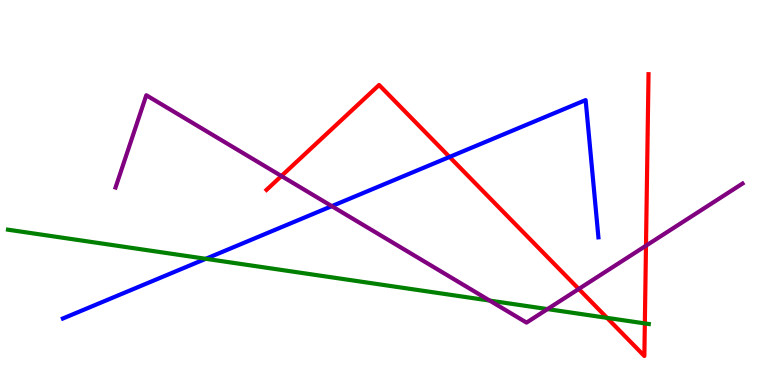[{'lines': ['blue', 'red'], 'intersections': [{'x': 5.8, 'y': 5.92}]}, {'lines': ['green', 'red'], 'intersections': [{'x': 7.83, 'y': 1.74}, {'x': 8.32, 'y': 1.6}]}, {'lines': ['purple', 'red'], 'intersections': [{'x': 3.63, 'y': 5.43}, {'x': 7.47, 'y': 2.49}, {'x': 8.34, 'y': 3.62}]}, {'lines': ['blue', 'green'], 'intersections': [{'x': 2.65, 'y': 3.28}]}, {'lines': ['blue', 'purple'], 'intersections': [{'x': 4.28, 'y': 4.65}]}, {'lines': ['green', 'purple'], 'intersections': [{'x': 6.32, 'y': 2.19}, {'x': 7.06, 'y': 1.97}]}]